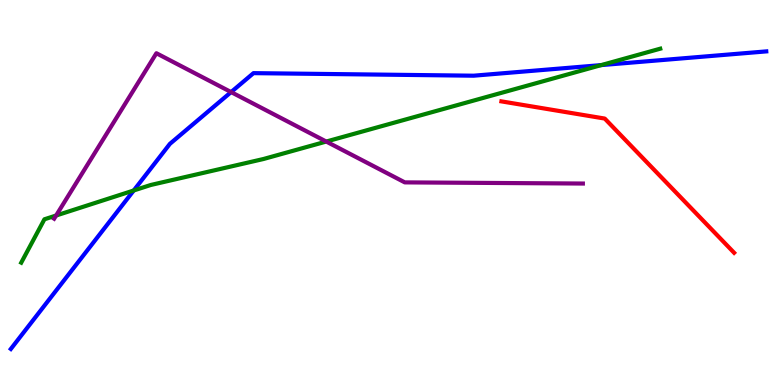[{'lines': ['blue', 'red'], 'intersections': []}, {'lines': ['green', 'red'], 'intersections': []}, {'lines': ['purple', 'red'], 'intersections': []}, {'lines': ['blue', 'green'], 'intersections': [{'x': 1.73, 'y': 5.05}, {'x': 7.76, 'y': 8.31}]}, {'lines': ['blue', 'purple'], 'intersections': [{'x': 2.98, 'y': 7.61}]}, {'lines': ['green', 'purple'], 'intersections': [{'x': 0.724, 'y': 4.4}, {'x': 4.21, 'y': 6.32}]}]